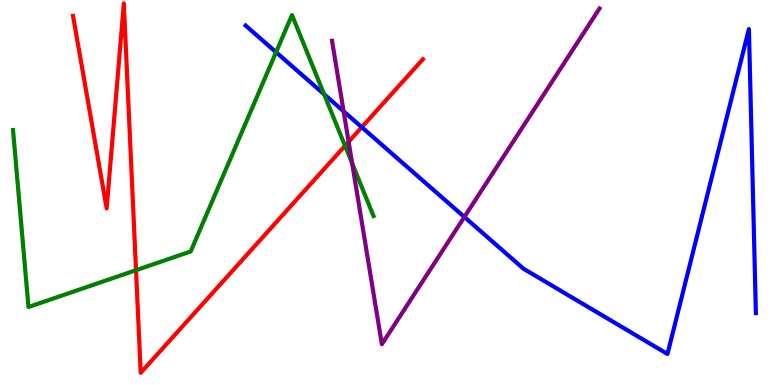[{'lines': ['blue', 'red'], 'intersections': [{'x': 4.67, 'y': 6.7}]}, {'lines': ['green', 'red'], 'intersections': [{'x': 1.76, 'y': 2.98}, {'x': 4.45, 'y': 6.21}]}, {'lines': ['purple', 'red'], 'intersections': [{'x': 4.5, 'y': 6.32}]}, {'lines': ['blue', 'green'], 'intersections': [{'x': 3.56, 'y': 8.64}, {'x': 4.18, 'y': 7.55}]}, {'lines': ['blue', 'purple'], 'intersections': [{'x': 4.43, 'y': 7.11}, {'x': 5.99, 'y': 4.36}]}, {'lines': ['green', 'purple'], 'intersections': [{'x': 4.54, 'y': 5.76}]}]